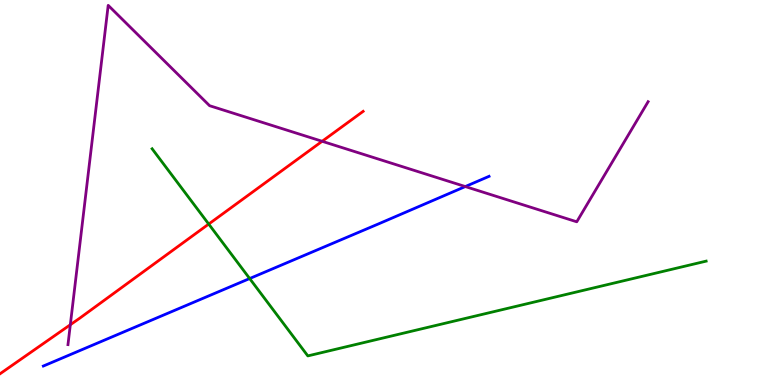[{'lines': ['blue', 'red'], 'intersections': []}, {'lines': ['green', 'red'], 'intersections': [{'x': 2.69, 'y': 4.18}]}, {'lines': ['purple', 'red'], 'intersections': [{'x': 0.907, 'y': 1.56}, {'x': 4.16, 'y': 6.33}]}, {'lines': ['blue', 'green'], 'intersections': [{'x': 3.22, 'y': 2.77}]}, {'lines': ['blue', 'purple'], 'intersections': [{'x': 6.0, 'y': 5.15}]}, {'lines': ['green', 'purple'], 'intersections': []}]